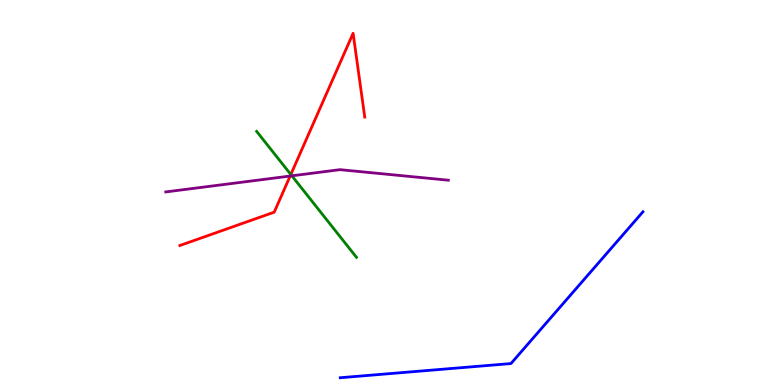[{'lines': ['blue', 'red'], 'intersections': []}, {'lines': ['green', 'red'], 'intersections': [{'x': 3.75, 'y': 5.47}]}, {'lines': ['purple', 'red'], 'intersections': [{'x': 3.74, 'y': 5.43}]}, {'lines': ['blue', 'green'], 'intersections': []}, {'lines': ['blue', 'purple'], 'intersections': []}, {'lines': ['green', 'purple'], 'intersections': [{'x': 3.77, 'y': 5.43}]}]